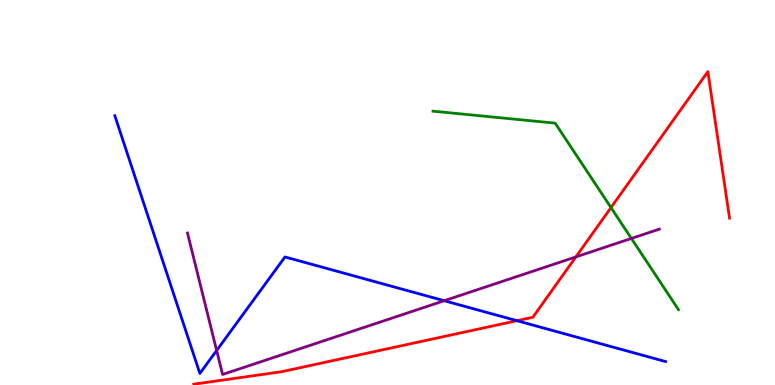[{'lines': ['blue', 'red'], 'intersections': [{'x': 6.67, 'y': 1.67}]}, {'lines': ['green', 'red'], 'intersections': [{'x': 7.88, 'y': 4.61}]}, {'lines': ['purple', 'red'], 'intersections': [{'x': 7.43, 'y': 3.33}]}, {'lines': ['blue', 'green'], 'intersections': []}, {'lines': ['blue', 'purple'], 'intersections': [{'x': 2.8, 'y': 0.897}, {'x': 5.73, 'y': 2.19}]}, {'lines': ['green', 'purple'], 'intersections': [{'x': 8.15, 'y': 3.81}]}]